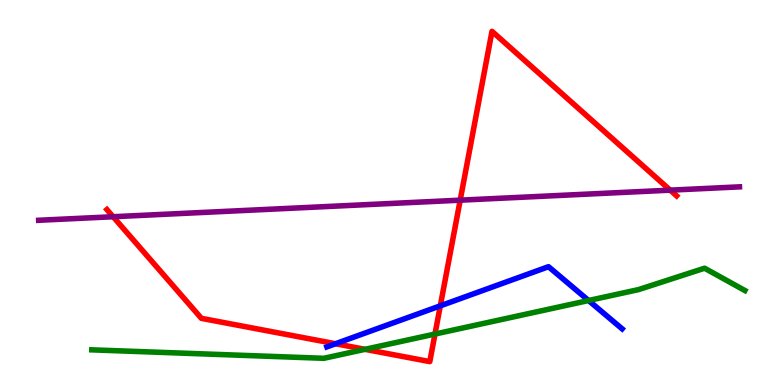[{'lines': ['blue', 'red'], 'intersections': [{'x': 4.33, 'y': 1.07}, {'x': 5.68, 'y': 2.06}]}, {'lines': ['green', 'red'], 'intersections': [{'x': 4.71, 'y': 0.927}, {'x': 5.61, 'y': 1.32}]}, {'lines': ['purple', 'red'], 'intersections': [{'x': 1.46, 'y': 4.37}, {'x': 5.94, 'y': 4.8}, {'x': 8.65, 'y': 5.06}]}, {'lines': ['blue', 'green'], 'intersections': [{'x': 7.59, 'y': 2.19}]}, {'lines': ['blue', 'purple'], 'intersections': []}, {'lines': ['green', 'purple'], 'intersections': []}]